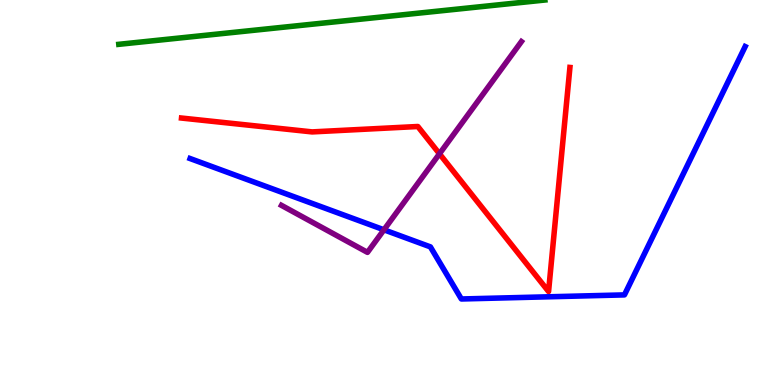[{'lines': ['blue', 'red'], 'intersections': []}, {'lines': ['green', 'red'], 'intersections': []}, {'lines': ['purple', 'red'], 'intersections': [{'x': 5.67, 'y': 6.01}]}, {'lines': ['blue', 'green'], 'intersections': []}, {'lines': ['blue', 'purple'], 'intersections': [{'x': 4.95, 'y': 4.03}]}, {'lines': ['green', 'purple'], 'intersections': []}]